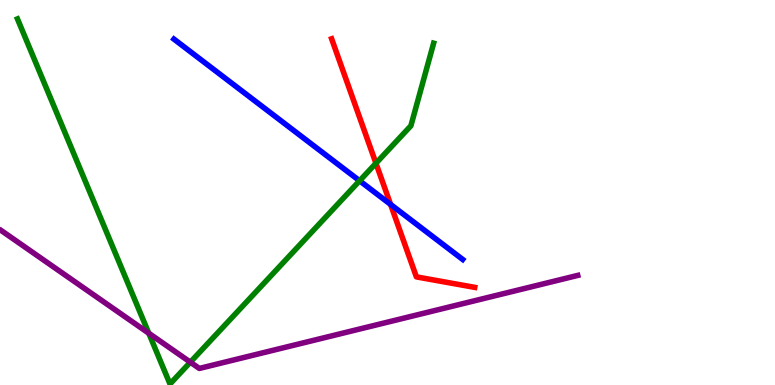[{'lines': ['blue', 'red'], 'intersections': [{'x': 5.04, 'y': 4.69}]}, {'lines': ['green', 'red'], 'intersections': [{'x': 4.85, 'y': 5.76}]}, {'lines': ['purple', 'red'], 'intersections': []}, {'lines': ['blue', 'green'], 'intersections': [{'x': 4.64, 'y': 5.3}]}, {'lines': ['blue', 'purple'], 'intersections': []}, {'lines': ['green', 'purple'], 'intersections': [{'x': 1.92, 'y': 1.34}, {'x': 2.46, 'y': 0.593}]}]